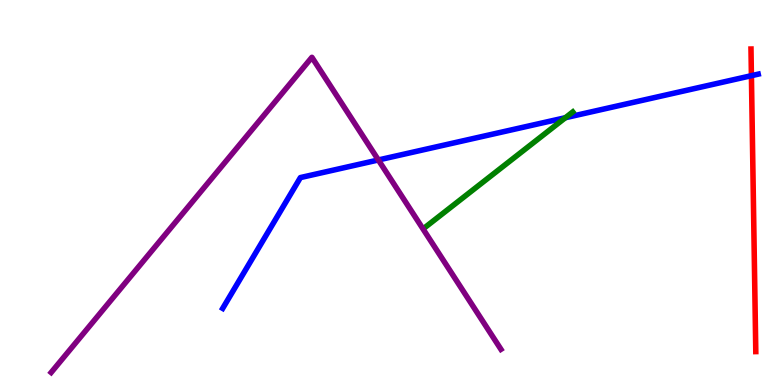[{'lines': ['blue', 'red'], 'intersections': [{'x': 9.7, 'y': 8.03}]}, {'lines': ['green', 'red'], 'intersections': []}, {'lines': ['purple', 'red'], 'intersections': []}, {'lines': ['blue', 'green'], 'intersections': [{'x': 7.3, 'y': 6.94}]}, {'lines': ['blue', 'purple'], 'intersections': [{'x': 4.88, 'y': 5.85}]}, {'lines': ['green', 'purple'], 'intersections': []}]